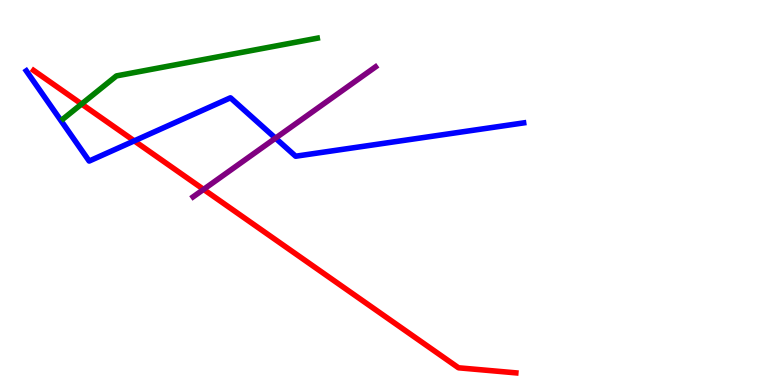[{'lines': ['blue', 'red'], 'intersections': [{'x': 1.73, 'y': 6.34}]}, {'lines': ['green', 'red'], 'intersections': [{'x': 1.05, 'y': 7.3}]}, {'lines': ['purple', 'red'], 'intersections': [{'x': 2.63, 'y': 5.08}]}, {'lines': ['blue', 'green'], 'intersections': []}, {'lines': ['blue', 'purple'], 'intersections': [{'x': 3.55, 'y': 6.41}]}, {'lines': ['green', 'purple'], 'intersections': []}]